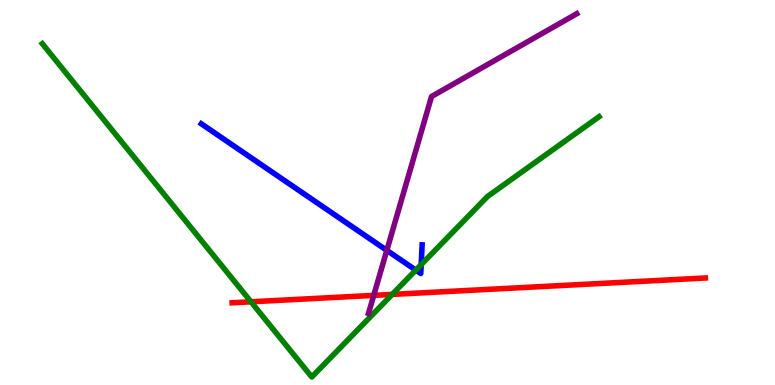[{'lines': ['blue', 'red'], 'intersections': []}, {'lines': ['green', 'red'], 'intersections': [{'x': 3.24, 'y': 2.16}, {'x': 5.06, 'y': 2.35}]}, {'lines': ['purple', 'red'], 'intersections': [{'x': 4.82, 'y': 2.33}]}, {'lines': ['blue', 'green'], 'intersections': [{'x': 5.37, 'y': 2.98}, {'x': 5.43, 'y': 3.13}]}, {'lines': ['blue', 'purple'], 'intersections': [{'x': 4.99, 'y': 3.5}]}, {'lines': ['green', 'purple'], 'intersections': []}]